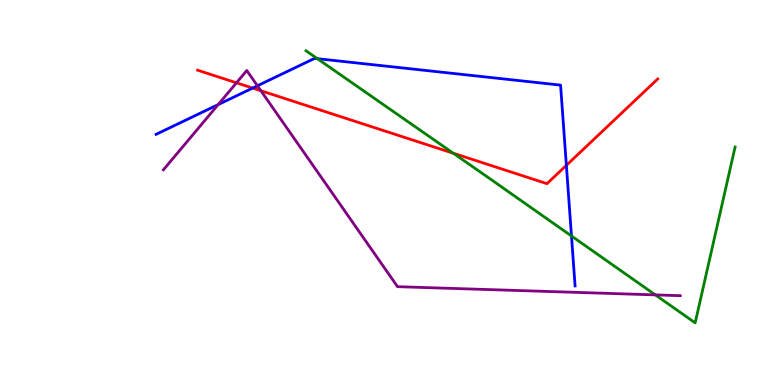[{'lines': ['blue', 'red'], 'intersections': [{'x': 3.26, 'y': 7.71}, {'x': 7.31, 'y': 5.71}]}, {'lines': ['green', 'red'], 'intersections': [{'x': 5.85, 'y': 6.02}]}, {'lines': ['purple', 'red'], 'intersections': [{'x': 3.05, 'y': 7.85}, {'x': 3.37, 'y': 7.64}]}, {'lines': ['blue', 'green'], 'intersections': [{'x': 4.1, 'y': 8.48}, {'x': 7.37, 'y': 3.87}]}, {'lines': ['blue', 'purple'], 'intersections': [{'x': 2.82, 'y': 7.28}, {'x': 3.32, 'y': 7.77}]}, {'lines': ['green', 'purple'], 'intersections': [{'x': 8.46, 'y': 2.34}]}]